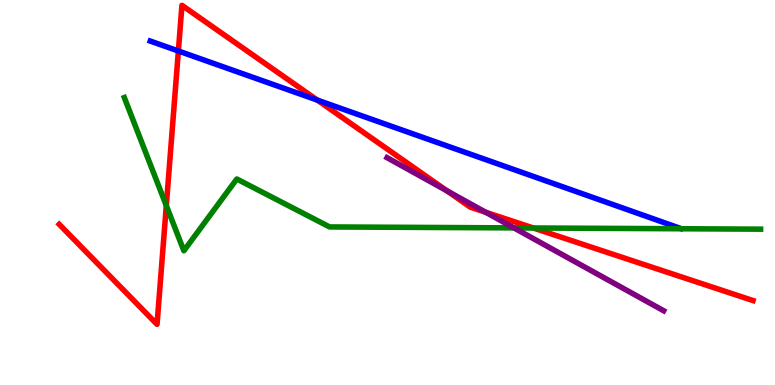[{'lines': ['blue', 'red'], 'intersections': [{'x': 2.3, 'y': 8.68}, {'x': 4.09, 'y': 7.4}]}, {'lines': ['green', 'red'], 'intersections': [{'x': 2.15, 'y': 4.66}, {'x': 6.88, 'y': 4.08}]}, {'lines': ['purple', 'red'], 'intersections': [{'x': 5.77, 'y': 5.04}, {'x': 6.27, 'y': 4.49}]}, {'lines': ['blue', 'green'], 'intersections': []}, {'lines': ['blue', 'purple'], 'intersections': []}, {'lines': ['green', 'purple'], 'intersections': [{'x': 6.63, 'y': 4.08}]}]